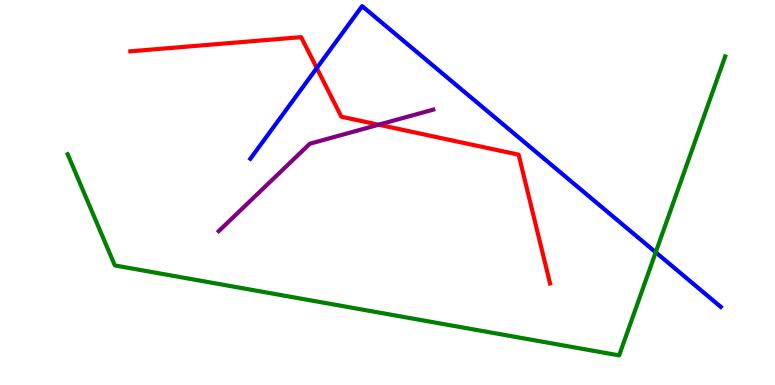[{'lines': ['blue', 'red'], 'intersections': [{'x': 4.09, 'y': 8.23}]}, {'lines': ['green', 'red'], 'intersections': []}, {'lines': ['purple', 'red'], 'intersections': [{'x': 4.89, 'y': 6.76}]}, {'lines': ['blue', 'green'], 'intersections': [{'x': 8.46, 'y': 3.45}]}, {'lines': ['blue', 'purple'], 'intersections': []}, {'lines': ['green', 'purple'], 'intersections': []}]